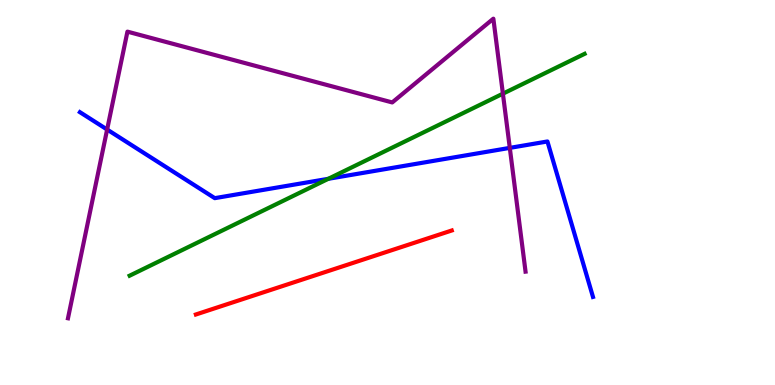[{'lines': ['blue', 'red'], 'intersections': []}, {'lines': ['green', 'red'], 'intersections': []}, {'lines': ['purple', 'red'], 'intersections': []}, {'lines': ['blue', 'green'], 'intersections': [{'x': 4.24, 'y': 5.36}]}, {'lines': ['blue', 'purple'], 'intersections': [{'x': 1.38, 'y': 6.64}, {'x': 6.58, 'y': 6.16}]}, {'lines': ['green', 'purple'], 'intersections': [{'x': 6.49, 'y': 7.57}]}]